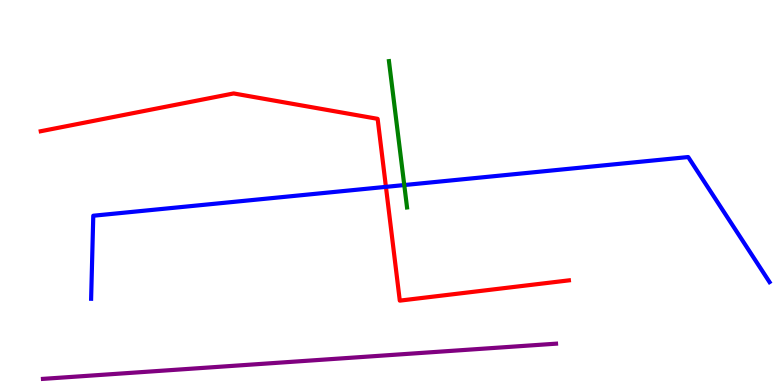[{'lines': ['blue', 'red'], 'intersections': [{'x': 4.98, 'y': 5.15}]}, {'lines': ['green', 'red'], 'intersections': []}, {'lines': ['purple', 'red'], 'intersections': []}, {'lines': ['blue', 'green'], 'intersections': [{'x': 5.22, 'y': 5.19}]}, {'lines': ['blue', 'purple'], 'intersections': []}, {'lines': ['green', 'purple'], 'intersections': []}]